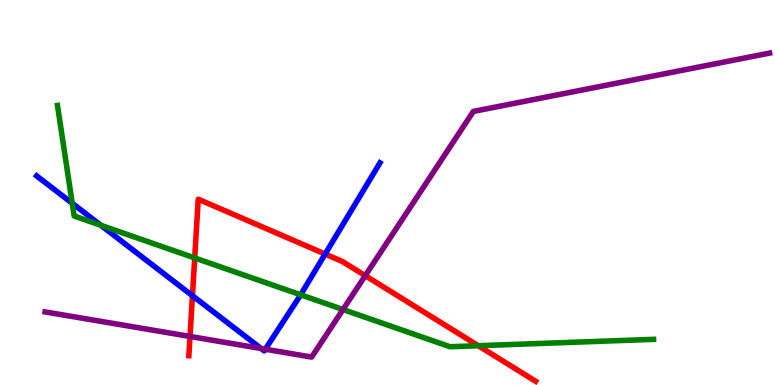[{'lines': ['blue', 'red'], 'intersections': [{'x': 2.48, 'y': 2.32}, {'x': 4.2, 'y': 3.4}]}, {'lines': ['green', 'red'], 'intersections': [{'x': 2.51, 'y': 3.3}, {'x': 6.17, 'y': 1.02}]}, {'lines': ['purple', 'red'], 'intersections': [{'x': 2.45, 'y': 1.26}, {'x': 4.71, 'y': 2.84}]}, {'lines': ['blue', 'green'], 'intersections': [{'x': 0.932, 'y': 4.72}, {'x': 1.3, 'y': 4.15}, {'x': 3.88, 'y': 2.34}]}, {'lines': ['blue', 'purple'], 'intersections': [{'x': 3.37, 'y': 0.948}, {'x': 3.42, 'y': 0.929}]}, {'lines': ['green', 'purple'], 'intersections': [{'x': 4.43, 'y': 1.96}]}]